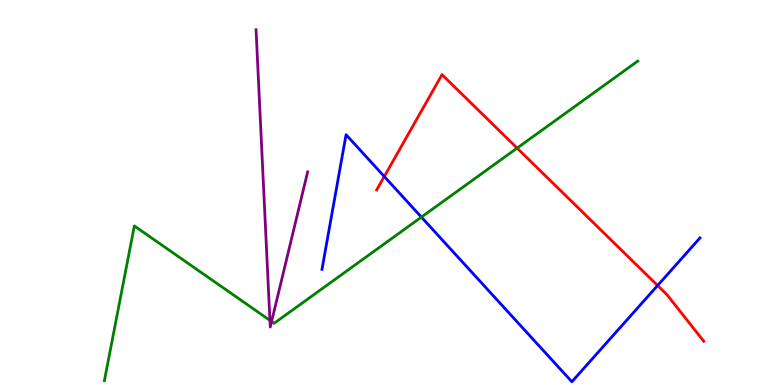[{'lines': ['blue', 'red'], 'intersections': [{'x': 4.96, 'y': 5.42}, {'x': 8.49, 'y': 2.58}]}, {'lines': ['green', 'red'], 'intersections': [{'x': 6.67, 'y': 6.15}]}, {'lines': ['purple', 'red'], 'intersections': []}, {'lines': ['blue', 'green'], 'intersections': [{'x': 5.44, 'y': 4.36}]}, {'lines': ['blue', 'purple'], 'intersections': []}, {'lines': ['green', 'purple'], 'intersections': [{'x': 3.48, 'y': 1.68}, {'x': 3.5, 'y': 1.65}]}]